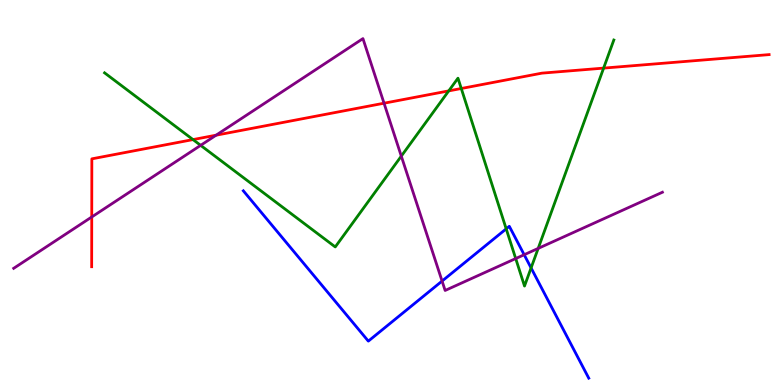[{'lines': ['blue', 'red'], 'intersections': []}, {'lines': ['green', 'red'], 'intersections': [{'x': 2.49, 'y': 6.37}, {'x': 5.79, 'y': 7.64}, {'x': 5.95, 'y': 7.7}, {'x': 7.79, 'y': 8.23}]}, {'lines': ['purple', 'red'], 'intersections': [{'x': 1.18, 'y': 4.36}, {'x': 2.79, 'y': 6.49}, {'x': 4.96, 'y': 7.32}]}, {'lines': ['blue', 'green'], 'intersections': [{'x': 6.53, 'y': 4.06}, {'x': 6.85, 'y': 3.04}]}, {'lines': ['blue', 'purple'], 'intersections': [{'x': 5.7, 'y': 2.7}, {'x': 6.76, 'y': 3.38}]}, {'lines': ['green', 'purple'], 'intersections': [{'x': 2.59, 'y': 6.22}, {'x': 5.18, 'y': 5.94}, {'x': 6.65, 'y': 3.28}, {'x': 6.94, 'y': 3.55}]}]